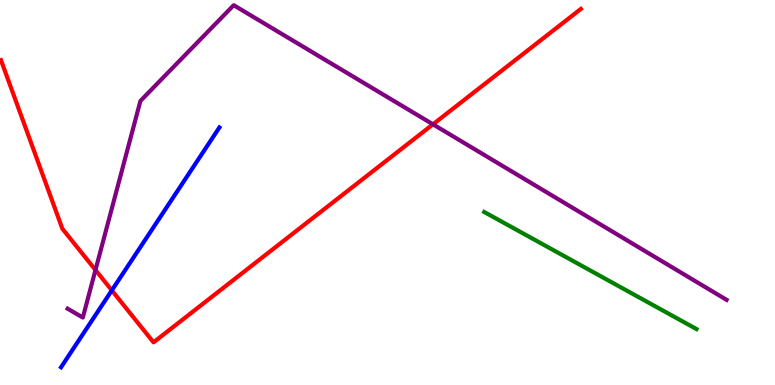[{'lines': ['blue', 'red'], 'intersections': [{'x': 1.44, 'y': 2.46}]}, {'lines': ['green', 'red'], 'intersections': []}, {'lines': ['purple', 'red'], 'intersections': [{'x': 1.23, 'y': 2.99}, {'x': 5.59, 'y': 6.77}]}, {'lines': ['blue', 'green'], 'intersections': []}, {'lines': ['blue', 'purple'], 'intersections': []}, {'lines': ['green', 'purple'], 'intersections': []}]